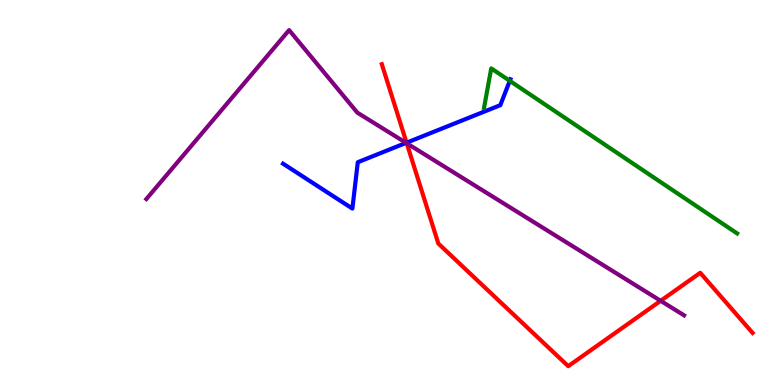[{'lines': ['blue', 'red'], 'intersections': [{'x': 5.25, 'y': 6.29}]}, {'lines': ['green', 'red'], 'intersections': []}, {'lines': ['purple', 'red'], 'intersections': [{'x': 5.25, 'y': 6.28}, {'x': 8.52, 'y': 2.19}]}, {'lines': ['blue', 'green'], 'intersections': [{'x': 6.58, 'y': 7.9}]}, {'lines': ['blue', 'purple'], 'intersections': [{'x': 5.24, 'y': 6.29}]}, {'lines': ['green', 'purple'], 'intersections': []}]